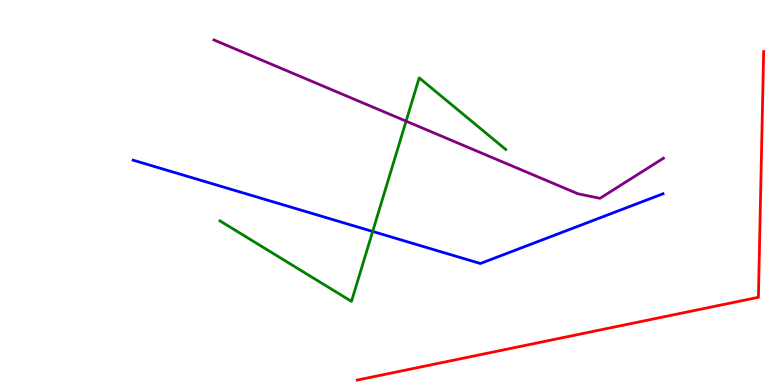[{'lines': ['blue', 'red'], 'intersections': []}, {'lines': ['green', 'red'], 'intersections': []}, {'lines': ['purple', 'red'], 'intersections': []}, {'lines': ['blue', 'green'], 'intersections': [{'x': 4.81, 'y': 3.99}]}, {'lines': ['blue', 'purple'], 'intersections': []}, {'lines': ['green', 'purple'], 'intersections': [{'x': 5.24, 'y': 6.85}]}]